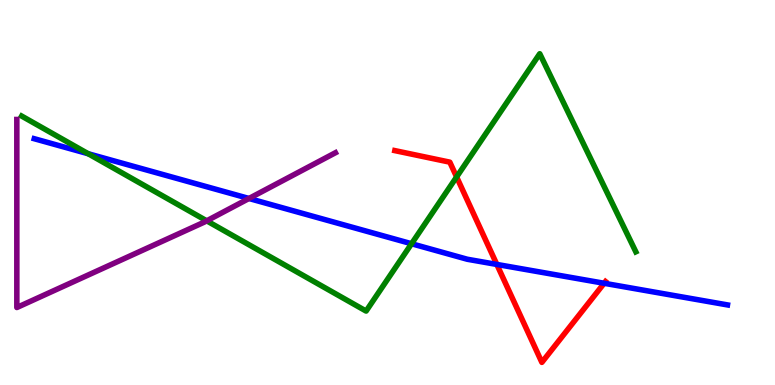[{'lines': ['blue', 'red'], 'intersections': [{'x': 6.41, 'y': 3.13}, {'x': 7.8, 'y': 2.64}]}, {'lines': ['green', 'red'], 'intersections': [{'x': 5.89, 'y': 5.4}]}, {'lines': ['purple', 'red'], 'intersections': []}, {'lines': ['blue', 'green'], 'intersections': [{'x': 1.14, 'y': 6.01}, {'x': 5.31, 'y': 3.67}]}, {'lines': ['blue', 'purple'], 'intersections': [{'x': 3.21, 'y': 4.84}]}, {'lines': ['green', 'purple'], 'intersections': [{'x': 2.67, 'y': 4.26}]}]